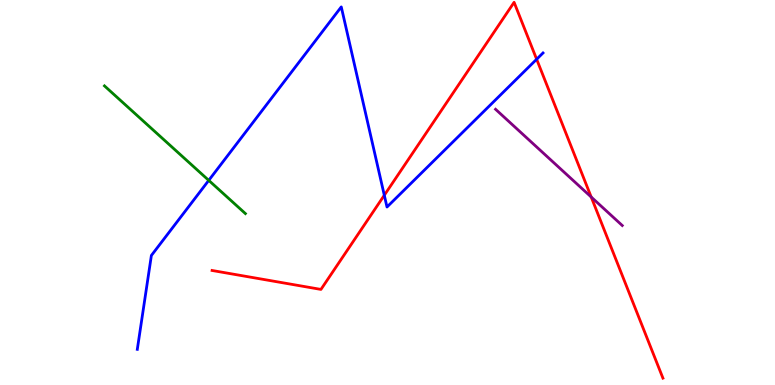[{'lines': ['blue', 'red'], 'intersections': [{'x': 4.96, 'y': 4.93}, {'x': 6.92, 'y': 8.46}]}, {'lines': ['green', 'red'], 'intersections': []}, {'lines': ['purple', 'red'], 'intersections': [{'x': 7.63, 'y': 4.88}]}, {'lines': ['blue', 'green'], 'intersections': [{'x': 2.69, 'y': 5.32}]}, {'lines': ['blue', 'purple'], 'intersections': []}, {'lines': ['green', 'purple'], 'intersections': []}]